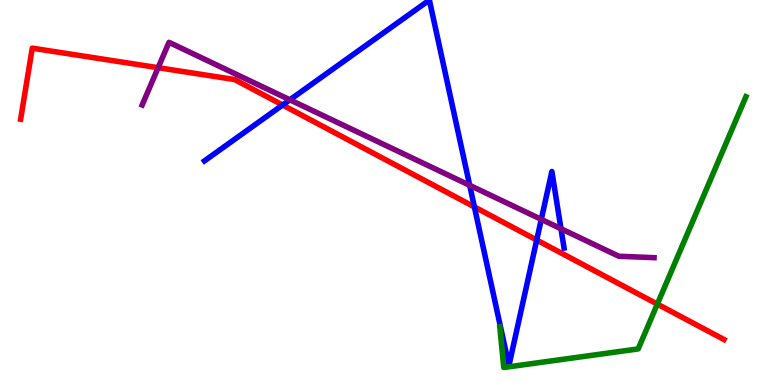[{'lines': ['blue', 'red'], 'intersections': [{'x': 3.65, 'y': 7.27}, {'x': 6.12, 'y': 4.63}, {'x': 6.93, 'y': 3.77}]}, {'lines': ['green', 'red'], 'intersections': [{'x': 8.48, 'y': 2.1}]}, {'lines': ['purple', 'red'], 'intersections': [{'x': 2.04, 'y': 8.24}]}, {'lines': ['blue', 'green'], 'intersections': []}, {'lines': ['blue', 'purple'], 'intersections': [{'x': 3.74, 'y': 7.41}, {'x': 6.06, 'y': 5.19}, {'x': 6.98, 'y': 4.3}, {'x': 7.24, 'y': 4.06}]}, {'lines': ['green', 'purple'], 'intersections': []}]